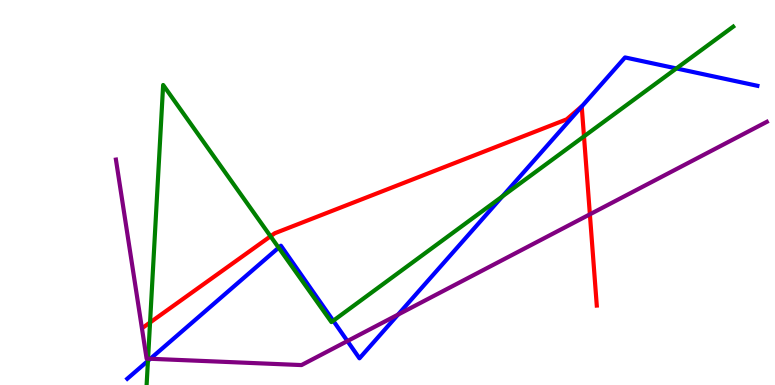[{'lines': ['blue', 'red'], 'intersections': [{'x': 7.51, 'y': 7.23}]}, {'lines': ['green', 'red'], 'intersections': [{'x': 1.94, 'y': 1.62}, {'x': 3.49, 'y': 3.86}, {'x': 7.54, 'y': 6.46}]}, {'lines': ['purple', 'red'], 'intersections': [{'x': 7.61, 'y': 4.43}]}, {'lines': ['blue', 'green'], 'intersections': [{'x': 1.91, 'y': 0.627}, {'x': 3.6, 'y': 3.57}, {'x': 4.3, 'y': 1.67}, {'x': 6.48, 'y': 4.9}, {'x': 8.73, 'y': 8.22}]}, {'lines': ['blue', 'purple'], 'intersections': [{'x': 1.94, 'y': 0.681}, {'x': 4.48, 'y': 1.14}, {'x': 5.14, 'y': 1.83}]}, {'lines': ['green', 'purple'], 'intersections': [{'x': 1.91, 'y': 0.684}]}]